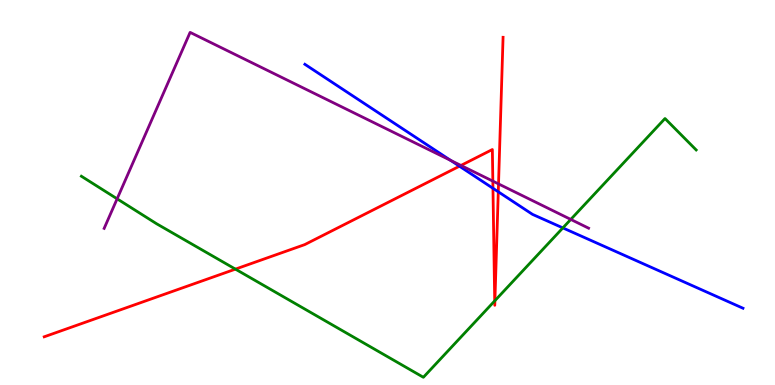[{'lines': ['blue', 'red'], 'intersections': [{'x': 5.93, 'y': 5.68}, {'x': 6.36, 'y': 5.11}, {'x': 6.43, 'y': 5.02}]}, {'lines': ['green', 'red'], 'intersections': [{'x': 3.04, 'y': 3.01}, {'x': 6.38, 'y': 2.18}, {'x': 6.39, 'y': 2.19}]}, {'lines': ['purple', 'red'], 'intersections': [{'x': 5.95, 'y': 5.7}, {'x': 6.36, 'y': 5.3}, {'x': 6.43, 'y': 5.22}]}, {'lines': ['blue', 'green'], 'intersections': [{'x': 7.26, 'y': 4.08}]}, {'lines': ['blue', 'purple'], 'intersections': [{'x': 5.81, 'y': 5.83}]}, {'lines': ['green', 'purple'], 'intersections': [{'x': 1.51, 'y': 4.84}, {'x': 7.36, 'y': 4.3}]}]